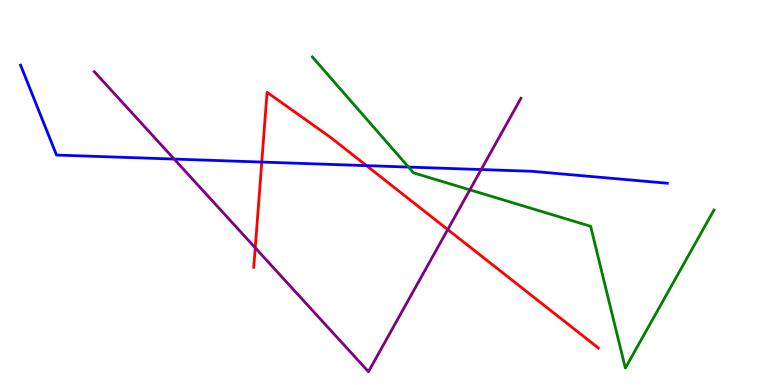[{'lines': ['blue', 'red'], 'intersections': [{'x': 3.38, 'y': 5.79}, {'x': 4.73, 'y': 5.7}]}, {'lines': ['green', 'red'], 'intersections': []}, {'lines': ['purple', 'red'], 'intersections': [{'x': 3.29, 'y': 3.56}, {'x': 5.78, 'y': 4.04}]}, {'lines': ['blue', 'green'], 'intersections': [{'x': 5.27, 'y': 5.66}]}, {'lines': ['blue', 'purple'], 'intersections': [{'x': 2.25, 'y': 5.87}, {'x': 6.21, 'y': 5.6}]}, {'lines': ['green', 'purple'], 'intersections': [{'x': 6.06, 'y': 5.07}]}]